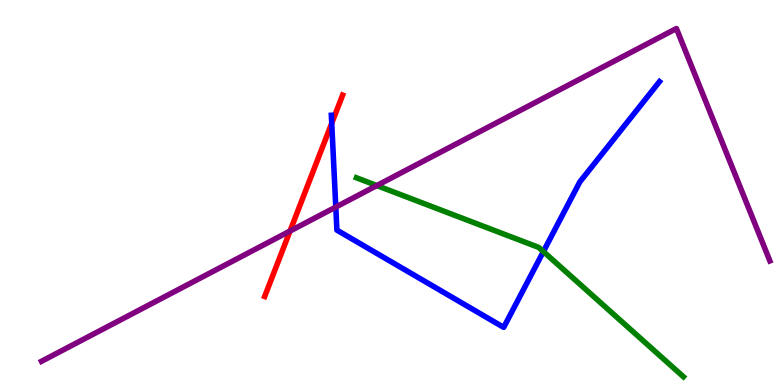[{'lines': ['blue', 'red'], 'intersections': [{'x': 4.28, 'y': 6.8}]}, {'lines': ['green', 'red'], 'intersections': []}, {'lines': ['purple', 'red'], 'intersections': [{'x': 3.74, 'y': 4.0}]}, {'lines': ['blue', 'green'], 'intersections': [{'x': 7.01, 'y': 3.47}]}, {'lines': ['blue', 'purple'], 'intersections': [{'x': 4.33, 'y': 4.62}]}, {'lines': ['green', 'purple'], 'intersections': [{'x': 4.86, 'y': 5.18}]}]